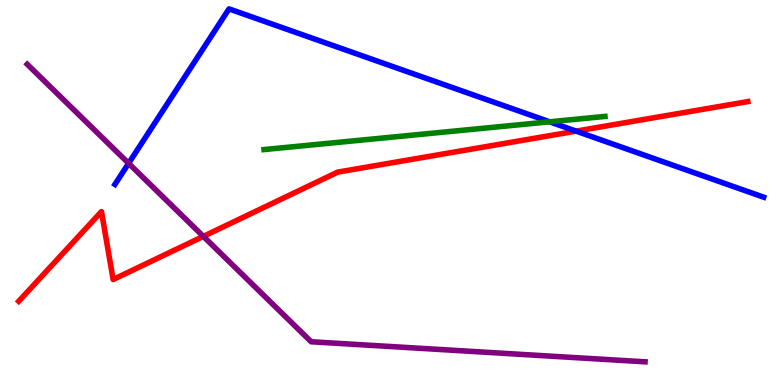[{'lines': ['blue', 'red'], 'intersections': [{'x': 7.43, 'y': 6.59}]}, {'lines': ['green', 'red'], 'intersections': []}, {'lines': ['purple', 'red'], 'intersections': [{'x': 2.62, 'y': 3.86}]}, {'lines': ['blue', 'green'], 'intersections': [{'x': 7.09, 'y': 6.84}]}, {'lines': ['blue', 'purple'], 'intersections': [{'x': 1.66, 'y': 5.76}]}, {'lines': ['green', 'purple'], 'intersections': []}]